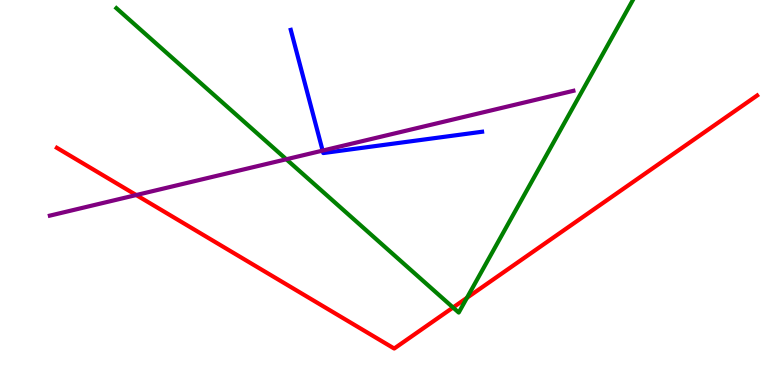[{'lines': ['blue', 'red'], 'intersections': []}, {'lines': ['green', 'red'], 'intersections': [{'x': 5.85, 'y': 2.01}, {'x': 6.03, 'y': 2.26}]}, {'lines': ['purple', 'red'], 'intersections': [{'x': 1.76, 'y': 4.93}]}, {'lines': ['blue', 'green'], 'intersections': []}, {'lines': ['blue', 'purple'], 'intersections': [{'x': 4.16, 'y': 6.09}]}, {'lines': ['green', 'purple'], 'intersections': [{'x': 3.69, 'y': 5.86}]}]